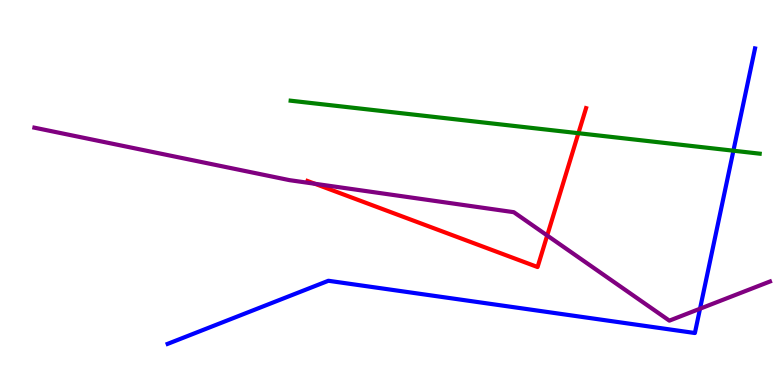[{'lines': ['blue', 'red'], 'intersections': []}, {'lines': ['green', 'red'], 'intersections': [{'x': 7.46, 'y': 6.54}]}, {'lines': ['purple', 'red'], 'intersections': [{'x': 4.06, 'y': 5.23}, {'x': 7.06, 'y': 3.88}]}, {'lines': ['blue', 'green'], 'intersections': [{'x': 9.46, 'y': 6.09}]}, {'lines': ['blue', 'purple'], 'intersections': [{'x': 9.03, 'y': 1.98}]}, {'lines': ['green', 'purple'], 'intersections': []}]